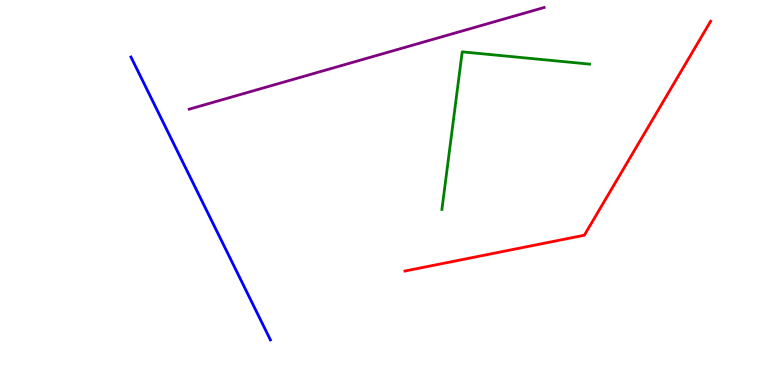[{'lines': ['blue', 'red'], 'intersections': []}, {'lines': ['green', 'red'], 'intersections': []}, {'lines': ['purple', 'red'], 'intersections': []}, {'lines': ['blue', 'green'], 'intersections': []}, {'lines': ['blue', 'purple'], 'intersections': []}, {'lines': ['green', 'purple'], 'intersections': []}]